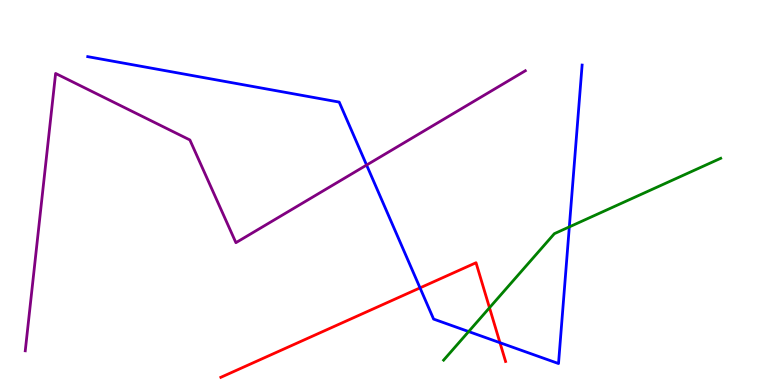[{'lines': ['blue', 'red'], 'intersections': [{'x': 5.42, 'y': 2.52}, {'x': 6.45, 'y': 1.1}]}, {'lines': ['green', 'red'], 'intersections': [{'x': 6.32, 'y': 2.01}]}, {'lines': ['purple', 'red'], 'intersections': []}, {'lines': ['blue', 'green'], 'intersections': [{'x': 6.05, 'y': 1.39}, {'x': 7.35, 'y': 4.11}]}, {'lines': ['blue', 'purple'], 'intersections': [{'x': 4.73, 'y': 5.71}]}, {'lines': ['green', 'purple'], 'intersections': []}]